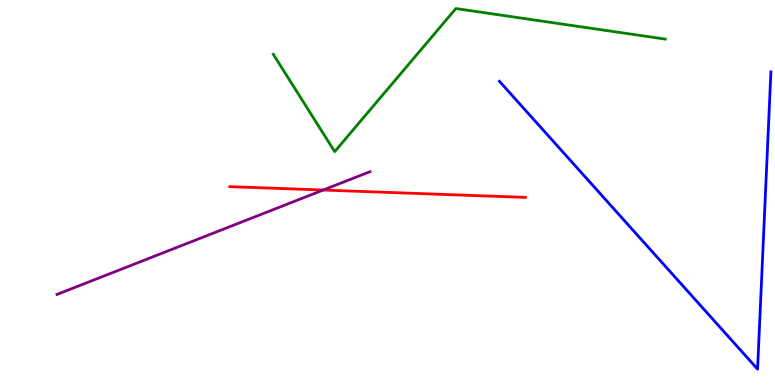[{'lines': ['blue', 'red'], 'intersections': []}, {'lines': ['green', 'red'], 'intersections': []}, {'lines': ['purple', 'red'], 'intersections': [{'x': 4.17, 'y': 5.06}]}, {'lines': ['blue', 'green'], 'intersections': []}, {'lines': ['blue', 'purple'], 'intersections': []}, {'lines': ['green', 'purple'], 'intersections': []}]